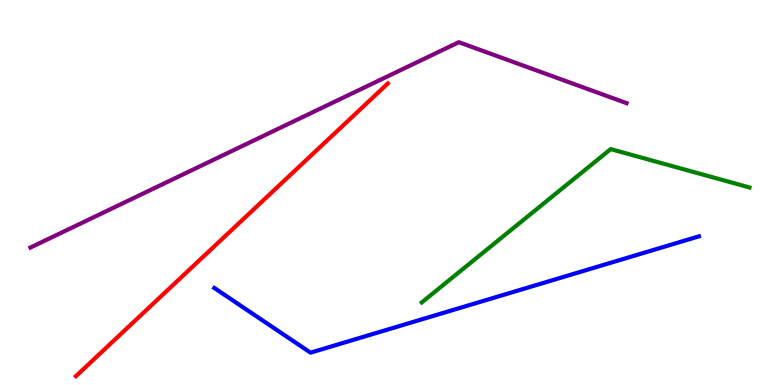[{'lines': ['blue', 'red'], 'intersections': []}, {'lines': ['green', 'red'], 'intersections': []}, {'lines': ['purple', 'red'], 'intersections': []}, {'lines': ['blue', 'green'], 'intersections': []}, {'lines': ['blue', 'purple'], 'intersections': []}, {'lines': ['green', 'purple'], 'intersections': []}]